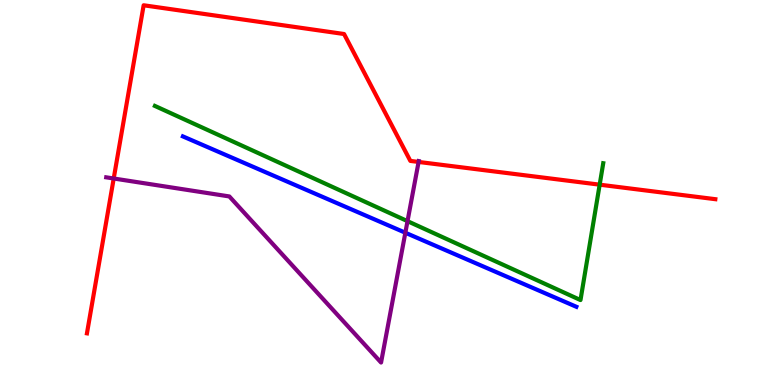[{'lines': ['blue', 'red'], 'intersections': []}, {'lines': ['green', 'red'], 'intersections': [{'x': 7.74, 'y': 5.2}]}, {'lines': ['purple', 'red'], 'intersections': [{'x': 1.47, 'y': 5.36}, {'x': 5.4, 'y': 5.79}]}, {'lines': ['blue', 'green'], 'intersections': []}, {'lines': ['blue', 'purple'], 'intersections': [{'x': 5.23, 'y': 3.96}]}, {'lines': ['green', 'purple'], 'intersections': [{'x': 5.26, 'y': 4.26}]}]